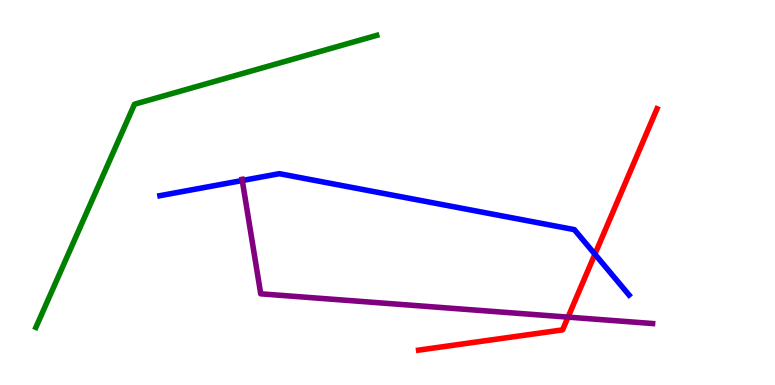[{'lines': ['blue', 'red'], 'intersections': [{'x': 7.68, 'y': 3.4}]}, {'lines': ['green', 'red'], 'intersections': []}, {'lines': ['purple', 'red'], 'intersections': [{'x': 7.33, 'y': 1.76}]}, {'lines': ['blue', 'green'], 'intersections': []}, {'lines': ['blue', 'purple'], 'intersections': [{'x': 3.13, 'y': 5.31}]}, {'lines': ['green', 'purple'], 'intersections': []}]